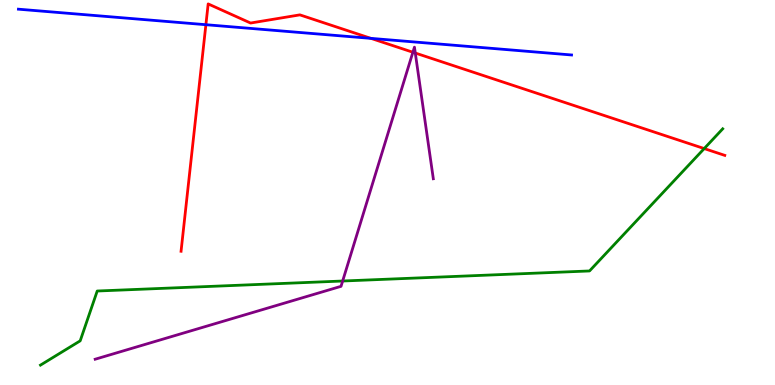[{'lines': ['blue', 'red'], 'intersections': [{'x': 2.66, 'y': 9.36}, {'x': 4.79, 'y': 9.0}]}, {'lines': ['green', 'red'], 'intersections': [{'x': 9.09, 'y': 6.14}]}, {'lines': ['purple', 'red'], 'intersections': [{'x': 5.33, 'y': 8.64}, {'x': 5.36, 'y': 8.62}]}, {'lines': ['blue', 'green'], 'intersections': []}, {'lines': ['blue', 'purple'], 'intersections': []}, {'lines': ['green', 'purple'], 'intersections': [{'x': 4.42, 'y': 2.7}]}]